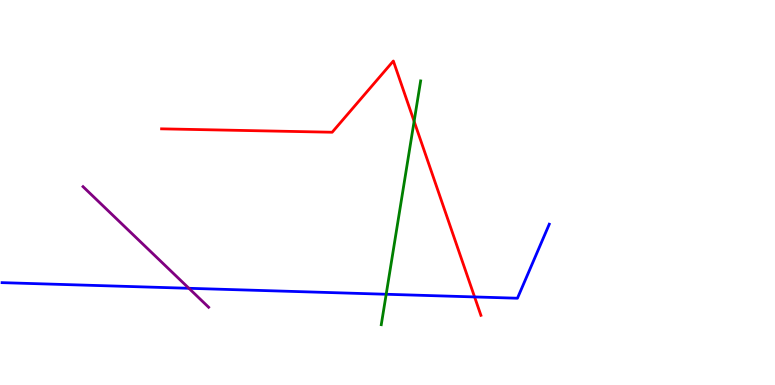[{'lines': ['blue', 'red'], 'intersections': [{'x': 6.12, 'y': 2.29}]}, {'lines': ['green', 'red'], 'intersections': [{'x': 5.34, 'y': 6.85}]}, {'lines': ['purple', 'red'], 'intersections': []}, {'lines': ['blue', 'green'], 'intersections': [{'x': 4.98, 'y': 2.36}]}, {'lines': ['blue', 'purple'], 'intersections': [{'x': 2.44, 'y': 2.51}]}, {'lines': ['green', 'purple'], 'intersections': []}]